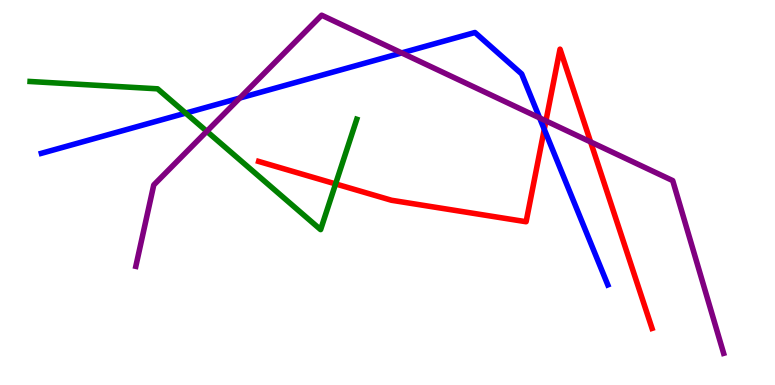[{'lines': ['blue', 'red'], 'intersections': [{'x': 7.02, 'y': 6.64}]}, {'lines': ['green', 'red'], 'intersections': [{'x': 4.33, 'y': 5.22}]}, {'lines': ['purple', 'red'], 'intersections': [{'x': 7.04, 'y': 6.86}, {'x': 7.62, 'y': 6.31}]}, {'lines': ['blue', 'green'], 'intersections': [{'x': 2.4, 'y': 7.06}]}, {'lines': ['blue', 'purple'], 'intersections': [{'x': 3.09, 'y': 7.45}, {'x': 5.18, 'y': 8.63}, {'x': 6.96, 'y': 6.94}]}, {'lines': ['green', 'purple'], 'intersections': [{'x': 2.67, 'y': 6.59}]}]